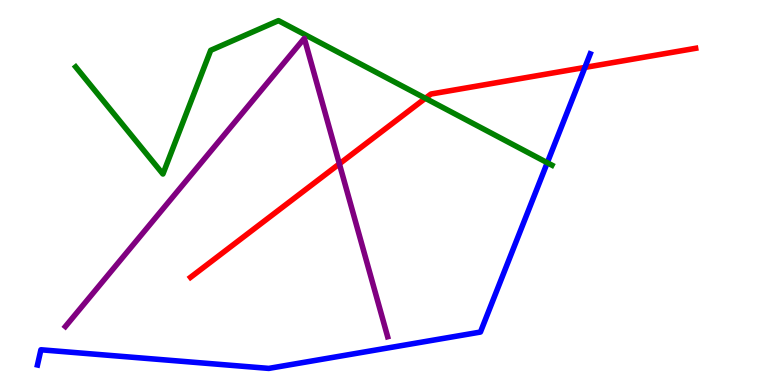[{'lines': ['blue', 'red'], 'intersections': [{'x': 7.55, 'y': 8.25}]}, {'lines': ['green', 'red'], 'intersections': [{'x': 5.49, 'y': 7.45}]}, {'lines': ['purple', 'red'], 'intersections': [{'x': 4.38, 'y': 5.74}]}, {'lines': ['blue', 'green'], 'intersections': [{'x': 7.06, 'y': 5.77}]}, {'lines': ['blue', 'purple'], 'intersections': []}, {'lines': ['green', 'purple'], 'intersections': []}]